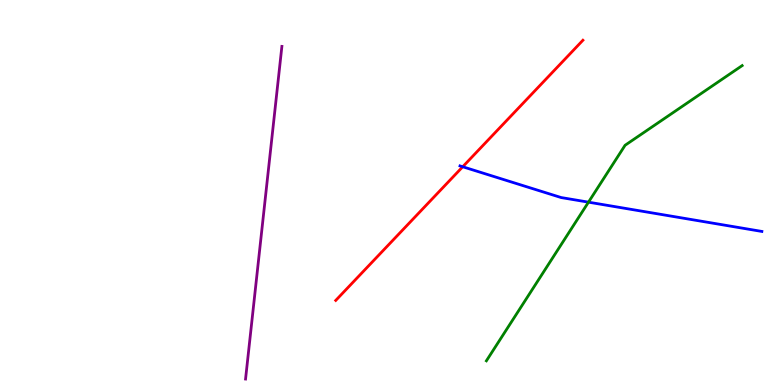[{'lines': ['blue', 'red'], 'intersections': [{'x': 5.97, 'y': 5.67}]}, {'lines': ['green', 'red'], 'intersections': []}, {'lines': ['purple', 'red'], 'intersections': []}, {'lines': ['blue', 'green'], 'intersections': [{'x': 7.59, 'y': 4.75}]}, {'lines': ['blue', 'purple'], 'intersections': []}, {'lines': ['green', 'purple'], 'intersections': []}]